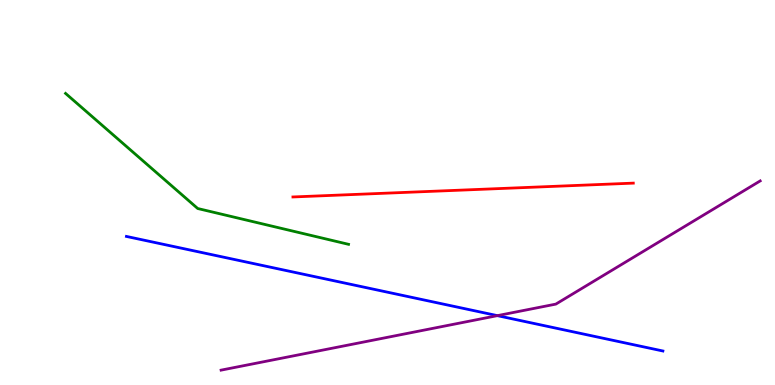[{'lines': ['blue', 'red'], 'intersections': []}, {'lines': ['green', 'red'], 'intersections': []}, {'lines': ['purple', 'red'], 'intersections': []}, {'lines': ['blue', 'green'], 'intersections': []}, {'lines': ['blue', 'purple'], 'intersections': [{'x': 6.42, 'y': 1.8}]}, {'lines': ['green', 'purple'], 'intersections': []}]